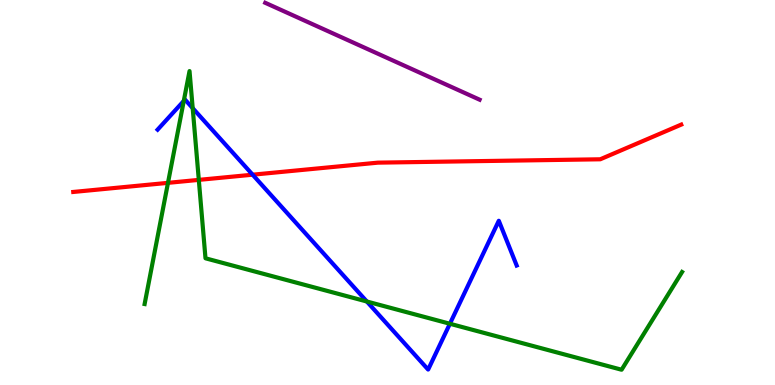[{'lines': ['blue', 'red'], 'intersections': [{'x': 3.26, 'y': 5.46}]}, {'lines': ['green', 'red'], 'intersections': [{'x': 2.17, 'y': 5.25}, {'x': 2.57, 'y': 5.33}]}, {'lines': ['purple', 'red'], 'intersections': []}, {'lines': ['blue', 'green'], 'intersections': [{'x': 2.37, 'y': 7.38}, {'x': 2.49, 'y': 7.19}, {'x': 4.73, 'y': 2.17}, {'x': 5.81, 'y': 1.59}]}, {'lines': ['blue', 'purple'], 'intersections': []}, {'lines': ['green', 'purple'], 'intersections': []}]